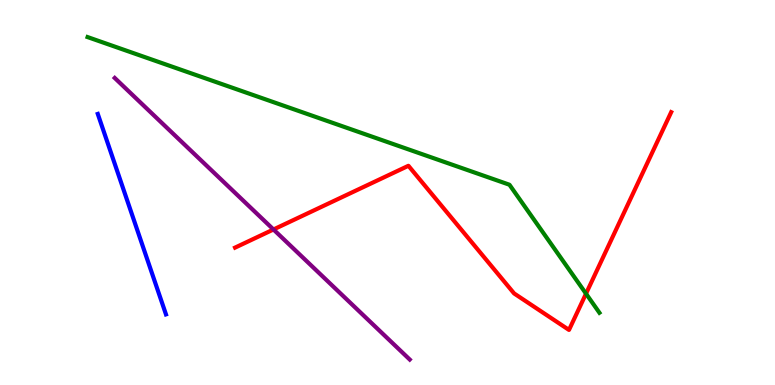[{'lines': ['blue', 'red'], 'intersections': []}, {'lines': ['green', 'red'], 'intersections': [{'x': 7.56, 'y': 2.37}]}, {'lines': ['purple', 'red'], 'intersections': [{'x': 3.53, 'y': 4.04}]}, {'lines': ['blue', 'green'], 'intersections': []}, {'lines': ['blue', 'purple'], 'intersections': []}, {'lines': ['green', 'purple'], 'intersections': []}]